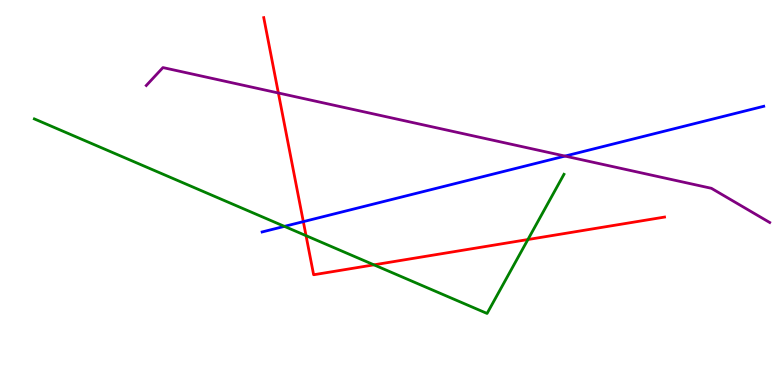[{'lines': ['blue', 'red'], 'intersections': [{'x': 3.91, 'y': 4.24}]}, {'lines': ['green', 'red'], 'intersections': [{'x': 3.95, 'y': 3.88}, {'x': 4.83, 'y': 3.12}, {'x': 6.81, 'y': 3.78}]}, {'lines': ['purple', 'red'], 'intersections': [{'x': 3.59, 'y': 7.58}]}, {'lines': ['blue', 'green'], 'intersections': [{'x': 3.67, 'y': 4.12}]}, {'lines': ['blue', 'purple'], 'intersections': [{'x': 7.29, 'y': 5.95}]}, {'lines': ['green', 'purple'], 'intersections': []}]